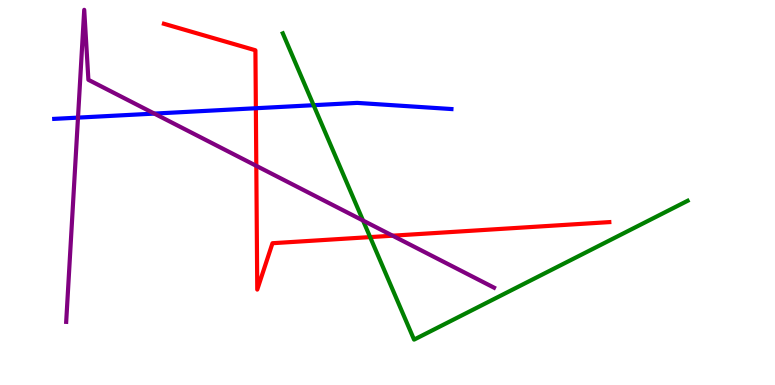[{'lines': ['blue', 'red'], 'intersections': [{'x': 3.3, 'y': 7.19}]}, {'lines': ['green', 'red'], 'intersections': [{'x': 4.78, 'y': 3.84}]}, {'lines': ['purple', 'red'], 'intersections': [{'x': 3.31, 'y': 5.69}, {'x': 5.07, 'y': 3.88}]}, {'lines': ['blue', 'green'], 'intersections': [{'x': 4.05, 'y': 7.27}]}, {'lines': ['blue', 'purple'], 'intersections': [{'x': 1.01, 'y': 6.94}, {'x': 1.99, 'y': 7.05}]}, {'lines': ['green', 'purple'], 'intersections': [{'x': 4.68, 'y': 4.27}]}]